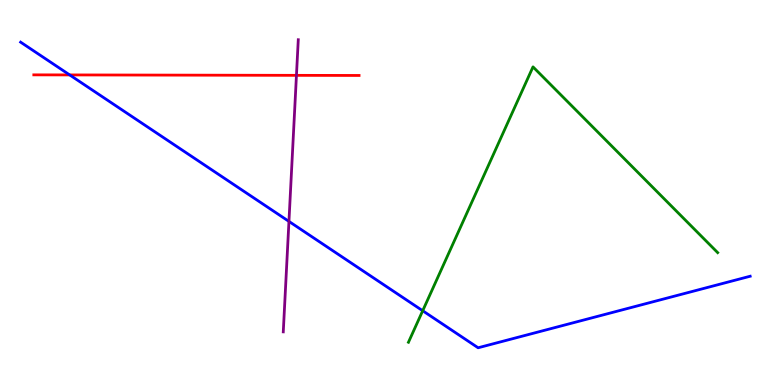[{'lines': ['blue', 'red'], 'intersections': [{'x': 0.899, 'y': 8.05}]}, {'lines': ['green', 'red'], 'intersections': []}, {'lines': ['purple', 'red'], 'intersections': [{'x': 3.83, 'y': 8.04}]}, {'lines': ['blue', 'green'], 'intersections': [{'x': 5.45, 'y': 1.93}]}, {'lines': ['blue', 'purple'], 'intersections': [{'x': 3.73, 'y': 4.25}]}, {'lines': ['green', 'purple'], 'intersections': []}]